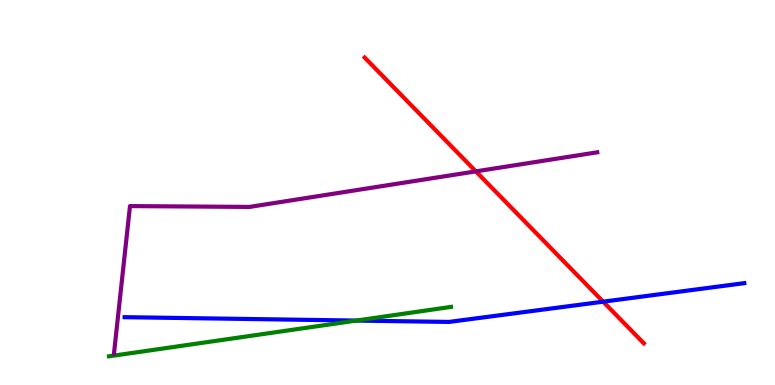[{'lines': ['blue', 'red'], 'intersections': [{'x': 7.78, 'y': 2.16}]}, {'lines': ['green', 'red'], 'intersections': []}, {'lines': ['purple', 'red'], 'intersections': [{'x': 6.14, 'y': 5.55}]}, {'lines': ['blue', 'green'], 'intersections': [{'x': 4.6, 'y': 1.67}]}, {'lines': ['blue', 'purple'], 'intersections': []}, {'lines': ['green', 'purple'], 'intersections': []}]